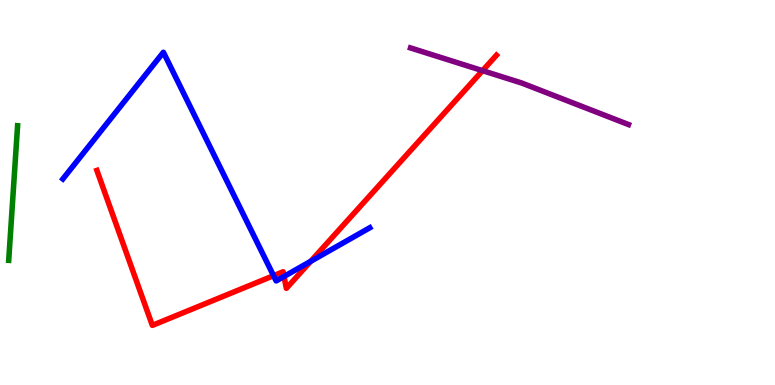[{'lines': ['blue', 'red'], 'intersections': [{'x': 3.53, 'y': 2.84}, {'x': 3.66, 'y': 2.82}, {'x': 4.01, 'y': 3.21}]}, {'lines': ['green', 'red'], 'intersections': []}, {'lines': ['purple', 'red'], 'intersections': [{'x': 6.23, 'y': 8.16}]}, {'lines': ['blue', 'green'], 'intersections': []}, {'lines': ['blue', 'purple'], 'intersections': []}, {'lines': ['green', 'purple'], 'intersections': []}]